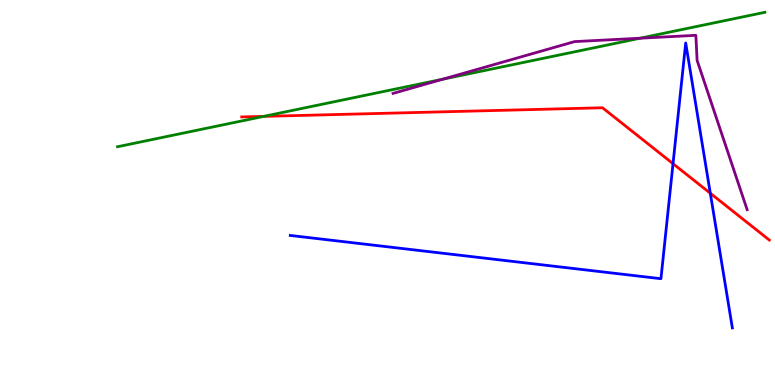[{'lines': ['blue', 'red'], 'intersections': [{'x': 8.68, 'y': 5.75}, {'x': 9.17, 'y': 4.98}]}, {'lines': ['green', 'red'], 'intersections': [{'x': 3.4, 'y': 6.98}]}, {'lines': ['purple', 'red'], 'intersections': []}, {'lines': ['blue', 'green'], 'intersections': []}, {'lines': ['blue', 'purple'], 'intersections': []}, {'lines': ['green', 'purple'], 'intersections': [{'x': 5.72, 'y': 7.94}, {'x': 8.26, 'y': 9.01}]}]